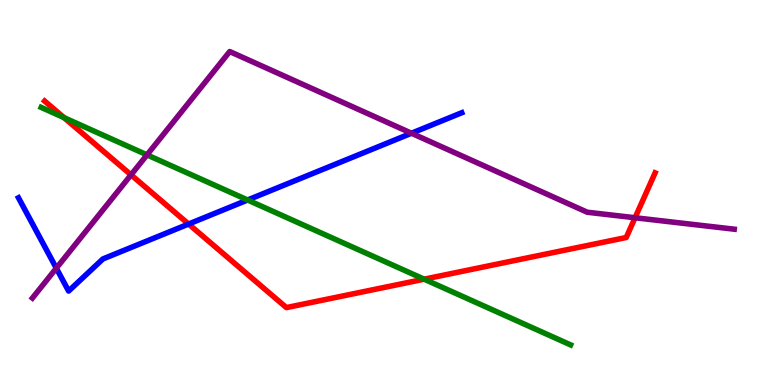[{'lines': ['blue', 'red'], 'intersections': [{'x': 2.43, 'y': 4.18}]}, {'lines': ['green', 'red'], 'intersections': [{'x': 0.827, 'y': 6.94}, {'x': 5.47, 'y': 2.75}]}, {'lines': ['purple', 'red'], 'intersections': [{'x': 1.69, 'y': 5.46}, {'x': 8.19, 'y': 4.34}]}, {'lines': ['blue', 'green'], 'intersections': [{'x': 3.19, 'y': 4.81}]}, {'lines': ['blue', 'purple'], 'intersections': [{'x': 0.727, 'y': 3.03}, {'x': 5.31, 'y': 6.54}]}, {'lines': ['green', 'purple'], 'intersections': [{'x': 1.9, 'y': 5.98}]}]